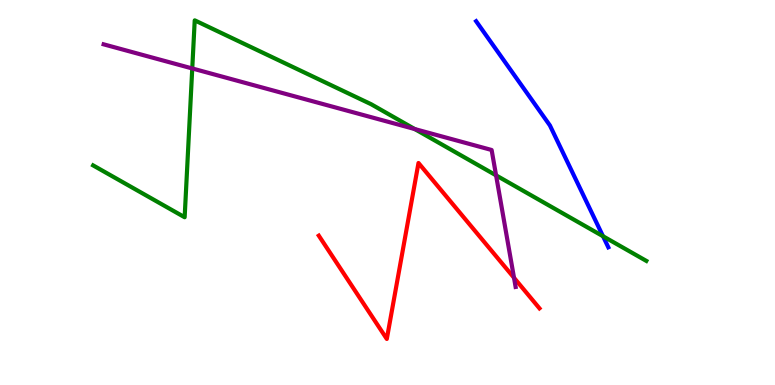[{'lines': ['blue', 'red'], 'intersections': []}, {'lines': ['green', 'red'], 'intersections': []}, {'lines': ['purple', 'red'], 'intersections': [{'x': 6.63, 'y': 2.79}]}, {'lines': ['blue', 'green'], 'intersections': [{'x': 7.78, 'y': 3.86}]}, {'lines': ['blue', 'purple'], 'intersections': []}, {'lines': ['green', 'purple'], 'intersections': [{'x': 2.48, 'y': 8.22}, {'x': 5.35, 'y': 6.65}, {'x': 6.4, 'y': 5.45}]}]